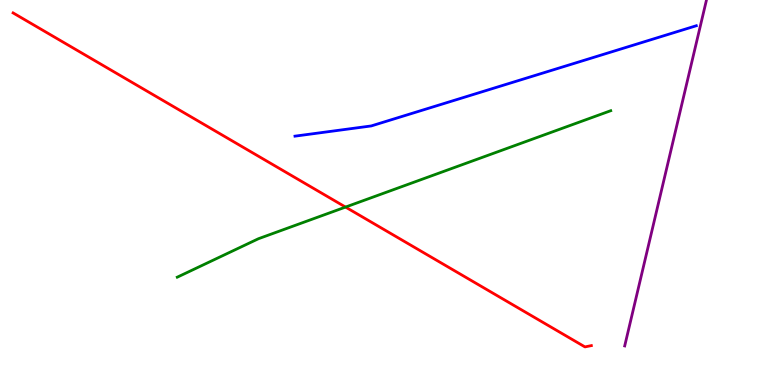[{'lines': ['blue', 'red'], 'intersections': []}, {'lines': ['green', 'red'], 'intersections': [{'x': 4.46, 'y': 4.62}]}, {'lines': ['purple', 'red'], 'intersections': []}, {'lines': ['blue', 'green'], 'intersections': []}, {'lines': ['blue', 'purple'], 'intersections': []}, {'lines': ['green', 'purple'], 'intersections': []}]